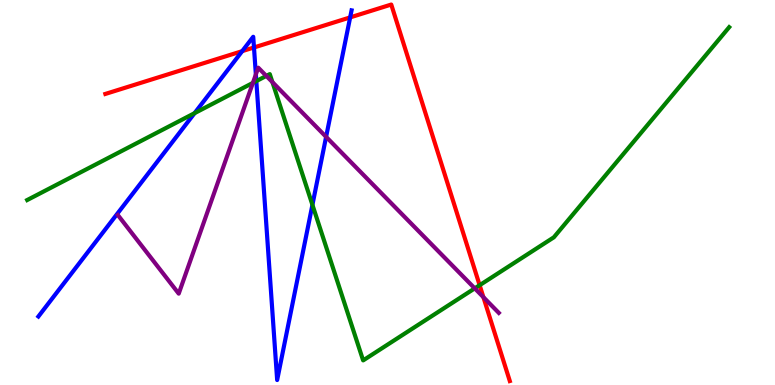[{'lines': ['blue', 'red'], 'intersections': [{'x': 3.13, 'y': 8.67}, {'x': 3.28, 'y': 8.77}, {'x': 4.52, 'y': 9.55}]}, {'lines': ['green', 'red'], 'intersections': [{'x': 6.19, 'y': 2.59}]}, {'lines': ['purple', 'red'], 'intersections': [{'x': 6.24, 'y': 2.28}]}, {'lines': ['blue', 'green'], 'intersections': [{'x': 2.51, 'y': 7.06}, {'x': 3.31, 'y': 7.89}, {'x': 4.03, 'y': 4.68}]}, {'lines': ['blue', 'purple'], 'intersections': [{'x': 3.3, 'y': 8.07}, {'x': 4.21, 'y': 6.45}]}, {'lines': ['green', 'purple'], 'intersections': [{'x': 3.26, 'y': 7.85}, {'x': 3.44, 'y': 8.03}, {'x': 3.52, 'y': 7.87}, {'x': 6.13, 'y': 2.51}]}]